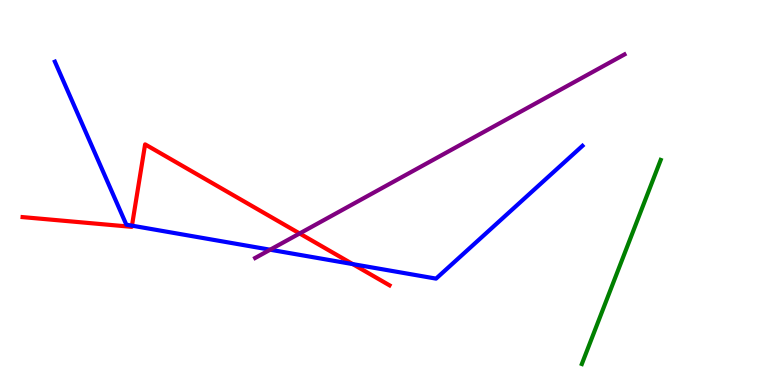[{'lines': ['blue', 'red'], 'intersections': [{'x': 1.7, 'y': 4.14}, {'x': 4.55, 'y': 3.14}]}, {'lines': ['green', 'red'], 'intersections': []}, {'lines': ['purple', 'red'], 'intersections': [{'x': 3.87, 'y': 3.94}]}, {'lines': ['blue', 'green'], 'intersections': []}, {'lines': ['blue', 'purple'], 'intersections': [{'x': 3.49, 'y': 3.51}]}, {'lines': ['green', 'purple'], 'intersections': []}]